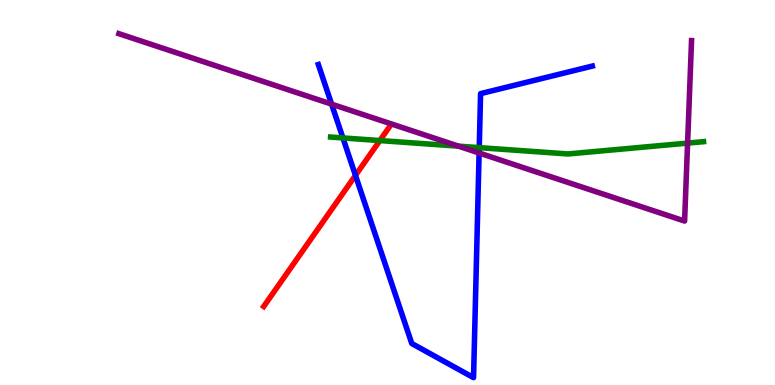[{'lines': ['blue', 'red'], 'intersections': [{'x': 4.59, 'y': 5.44}]}, {'lines': ['green', 'red'], 'intersections': [{'x': 4.9, 'y': 6.35}]}, {'lines': ['purple', 'red'], 'intersections': []}, {'lines': ['blue', 'green'], 'intersections': [{'x': 4.42, 'y': 6.42}, {'x': 6.18, 'y': 6.17}]}, {'lines': ['blue', 'purple'], 'intersections': [{'x': 4.28, 'y': 7.3}, {'x': 6.18, 'y': 6.03}]}, {'lines': ['green', 'purple'], 'intersections': [{'x': 5.92, 'y': 6.2}, {'x': 8.87, 'y': 6.28}]}]